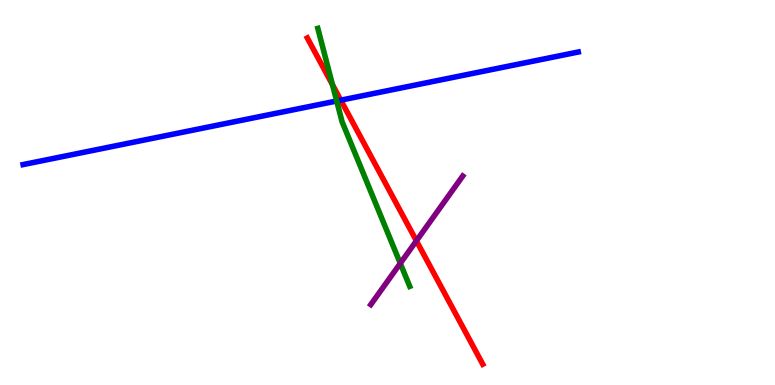[{'lines': ['blue', 'red'], 'intersections': [{'x': 4.4, 'y': 7.4}]}, {'lines': ['green', 'red'], 'intersections': [{'x': 4.29, 'y': 7.8}]}, {'lines': ['purple', 'red'], 'intersections': [{'x': 5.37, 'y': 3.74}]}, {'lines': ['blue', 'green'], 'intersections': [{'x': 4.34, 'y': 7.38}]}, {'lines': ['blue', 'purple'], 'intersections': []}, {'lines': ['green', 'purple'], 'intersections': [{'x': 5.16, 'y': 3.16}]}]